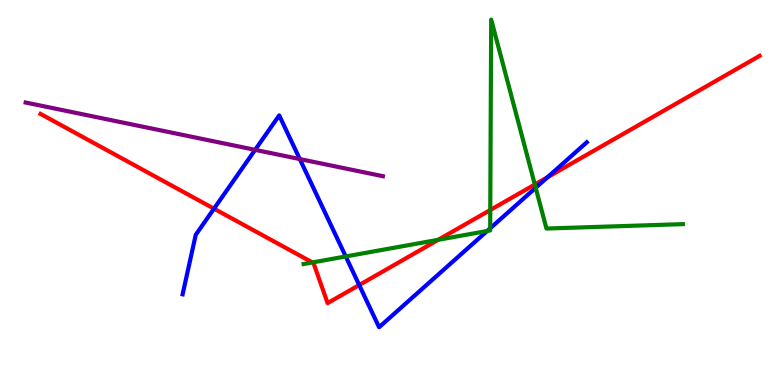[{'lines': ['blue', 'red'], 'intersections': [{'x': 2.76, 'y': 4.58}, {'x': 4.63, 'y': 2.6}, {'x': 7.06, 'y': 5.4}]}, {'lines': ['green', 'red'], 'intersections': [{'x': 4.03, 'y': 3.18}, {'x': 5.65, 'y': 3.77}, {'x': 6.33, 'y': 4.54}, {'x': 6.9, 'y': 5.21}]}, {'lines': ['purple', 'red'], 'intersections': []}, {'lines': ['blue', 'green'], 'intersections': [{'x': 4.46, 'y': 3.34}, {'x': 6.29, 'y': 4.0}, {'x': 6.32, 'y': 4.07}, {'x': 6.91, 'y': 5.12}]}, {'lines': ['blue', 'purple'], 'intersections': [{'x': 3.29, 'y': 6.11}, {'x': 3.87, 'y': 5.87}]}, {'lines': ['green', 'purple'], 'intersections': []}]